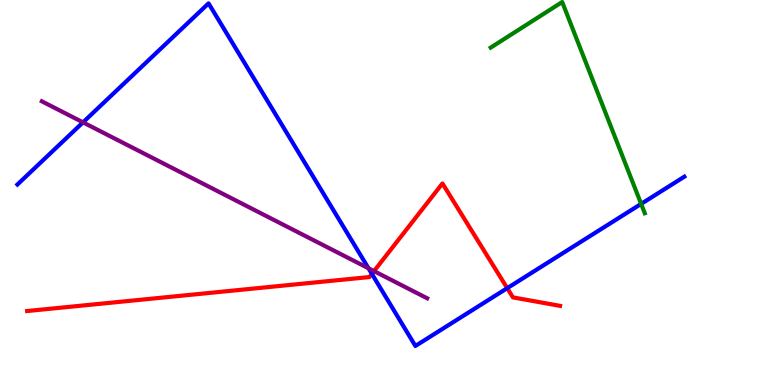[{'lines': ['blue', 'red'], 'intersections': [{'x': 4.8, 'y': 2.89}, {'x': 6.54, 'y': 2.52}]}, {'lines': ['green', 'red'], 'intersections': []}, {'lines': ['purple', 'red'], 'intersections': [{'x': 4.83, 'y': 2.96}]}, {'lines': ['blue', 'green'], 'intersections': [{'x': 8.27, 'y': 4.7}]}, {'lines': ['blue', 'purple'], 'intersections': [{'x': 1.07, 'y': 6.82}, {'x': 4.75, 'y': 3.03}]}, {'lines': ['green', 'purple'], 'intersections': []}]